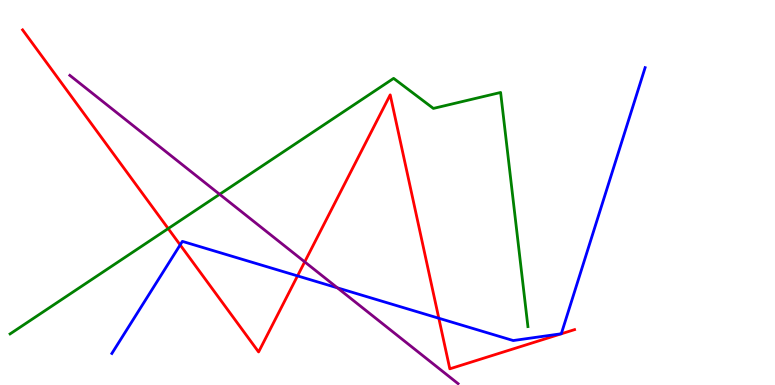[{'lines': ['blue', 'red'], 'intersections': [{'x': 2.32, 'y': 3.64}, {'x': 3.84, 'y': 2.83}, {'x': 5.66, 'y': 1.73}]}, {'lines': ['green', 'red'], 'intersections': [{'x': 2.17, 'y': 4.06}]}, {'lines': ['purple', 'red'], 'intersections': [{'x': 3.93, 'y': 3.2}]}, {'lines': ['blue', 'green'], 'intersections': []}, {'lines': ['blue', 'purple'], 'intersections': [{'x': 4.35, 'y': 2.52}]}, {'lines': ['green', 'purple'], 'intersections': [{'x': 2.83, 'y': 4.95}]}]